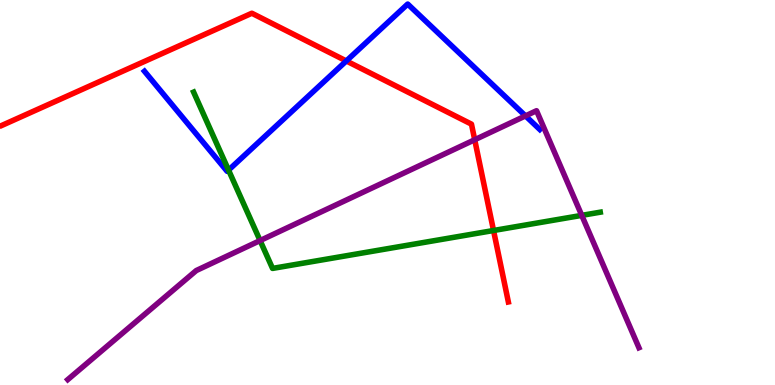[{'lines': ['blue', 'red'], 'intersections': [{'x': 4.47, 'y': 8.42}]}, {'lines': ['green', 'red'], 'intersections': [{'x': 6.37, 'y': 4.01}]}, {'lines': ['purple', 'red'], 'intersections': [{'x': 6.13, 'y': 6.37}]}, {'lines': ['blue', 'green'], 'intersections': [{'x': 2.95, 'y': 5.58}]}, {'lines': ['blue', 'purple'], 'intersections': [{'x': 6.78, 'y': 6.99}]}, {'lines': ['green', 'purple'], 'intersections': [{'x': 3.36, 'y': 3.75}, {'x': 7.51, 'y': 4.41}]}]